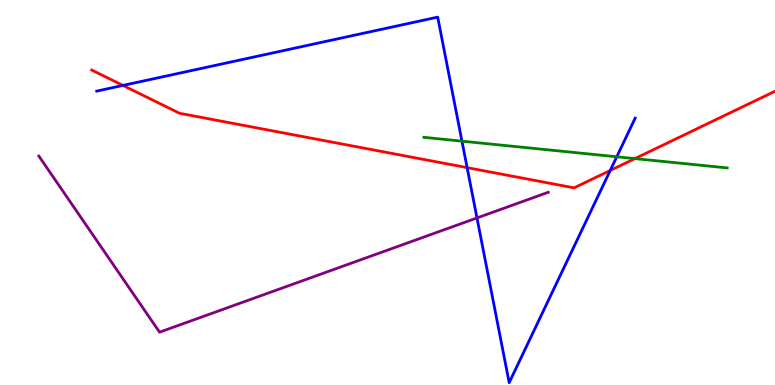[{'lines': ['blue', 'red'], 'intersections': [{'x': 1.59, 'y': 7.78}, {'x': 6.03, 'y': 5.65}, {'x': 7.87, 'y': 5.57}]}, {'lines': ['green', 'red'], 'intersections': [{'x': 8.19, 'y': 5.88}]}, {'lines': ['purple', 'red'], 'intersections': []}, {'lines': ['blue', 'green'], 'intersections': [{'x': 5.96, 'y': 6.33}, {'x': 7.96, 'y': 5.93}]}, {'lines': ['blue', 'purple'], 'intersections': [{'x': 6.15, 'y': 4.34}]}, {'lines': ['green', 'purple'], 'intersections': []}]